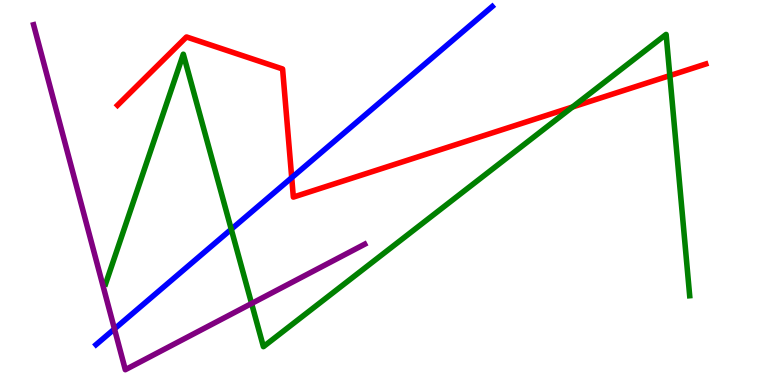[{'lines': ['blue', 'red'], 'intersections': [{'x': 3.76, 'y': 5.39}]}, {'lines': ['green', 'red'], 'intersections': [{'x': 7.39, 'y': 7.22}, {'x': 8.64, 'y': 8.04}]}, {'lines': ['purple', 'red'], 'intersections': []}, {'lines': ['blue', 'green'], 'intersections': [{'x': 2.98, 'y': 4.05}]}, {'lines': ['blue', 'purple'], 'intersections': [{'x': 1.48, 'y': 1.46}]}, {'lines': ['green', 'purple'], 'intersections': [{'x': 3.25, 'y': 2.12}]}]